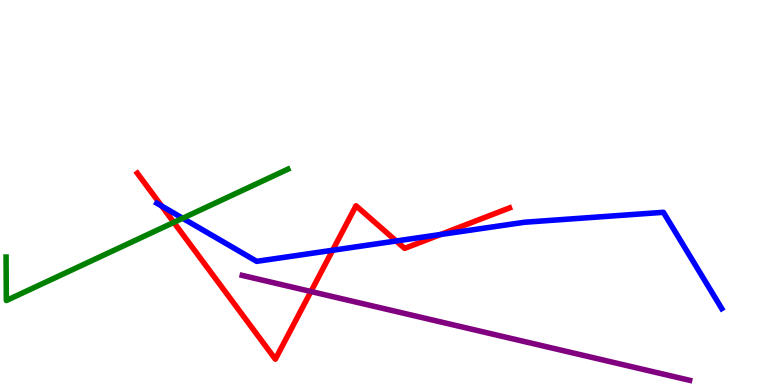[{'lines': ['blue', 'red'], 'intersections': [{'x': 2.09, 'y': 4.65}, {'x': 4.29, 'y': 3.5}, {'x': 5.11, 'y': 3.74}, {'x': 5.69, 'y': 3.91}]}, {'lines': ['green', 'red'], 'intersections': [{'x': 2.24, 'y': 4.22}]}, {'lines': ['purple', 'red'], 'intersections': [{'x': 4.01, 'y': 2.43}]}, {'lines': ['blue', 'green'], 'intersections': [{'x': 2.36, 'y': 4.33}]}, {'lines': ['blue', 'purple'], 'intersections': []}, {'lines': ['green', 'purple'], 'intersections': []}]